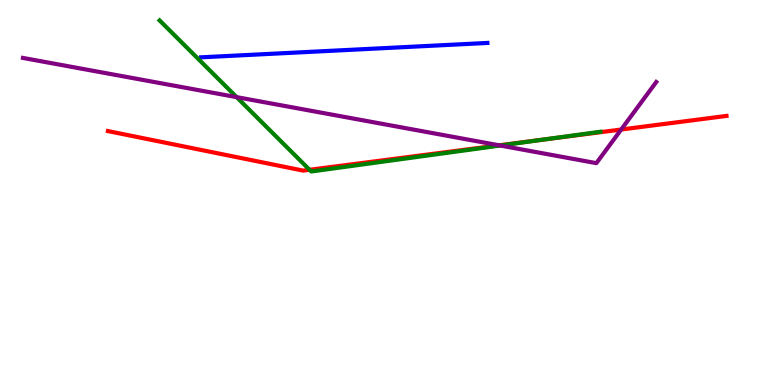[{'lines': ['blue', 'red'], 'intersections': []}, {'lines': ['green', 'red'], 'intersections': [{'x': 3.99, 'y': 5.59}, {'x': 7.03, 'y': 6.38}]}, {'lines': ['purple', 'red'], 'intersections': [{'x': 6.44, 'y': 6.23}, {'x': 8.02, 'y': 6.64}]}, {'lines': ['blue', 'green'], 'intersections': []}, {'lines': ['blue', 'purple'], 'intersections': []}, {'lines': ['green', 'purple'], 'intersections': [{'x': 3.05, 'y': 7.48}, {'x': 6.46, 'y': 6.22}]}]